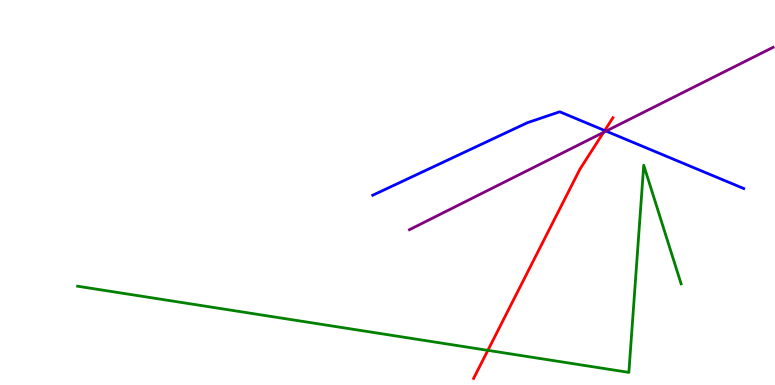[{'lines': ['blue', 'red'], 'intersections': [{'x': 7.8, 'y': 6.61}]}, {'lines': ['green', 'red'], 'intersections': [{'x': 6.3, 'y': 0.9}]}, {'lines': ['purple', 'red'], 'intersections': [{'x': 7.79, 'y': 6.56}]}, {'lines': ['blue', 'green'], 'intersections': []}, {'lines': ['blue', 'purple'], 'intersections': [{'x': 7.82, 'y': 6.59}]}, {'lines': ['green', 'purple'], 'intersections': []}]